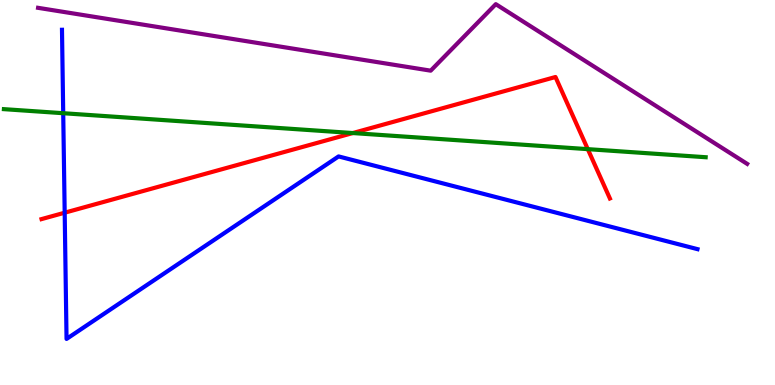[{'lines': ['blue', 'red'], 'intersections': [{'x': 0.835, 'y': 4.48}]}, {'lines': ['green', 'red'], 'intersections': [{'x': 4.55, 'y': 6.54}, {'x': 7.58, 'y': 6.13}]}, {'lines': ['purple', 'red'], 'intersections': []}, {'lines': ['blue', 'green'], 'intersections': [{'x': 0.816, 'y': 7.06}]}, {'lines': ['blue', 'purple'], 'intersections': []}, {'lines': ['green', 'purple'], 'intersections': []}]